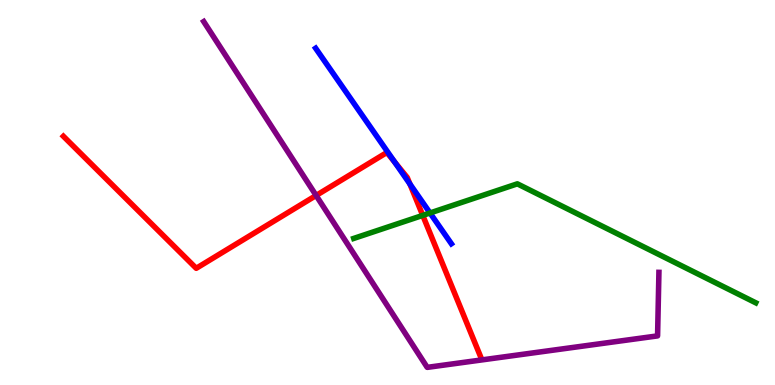[{'lines': ['blue', 'red'], 'intersections': [{'x': 5.09, 'y': 5.79}, {'x': 5.29, 'y': 5.22}]}, {'lines': ['green', 'red'], 'intersections': [{'x': 5.45, 'y': 4.41}]}, {'lines': ['purple', 'red'], 'intersections': [{'x': 4.08, 'y': 4.92}]}, {'lines': ['blue', 'green'], 'intersections': [{'x': 5.55, 'y': 4.47}]}, {'lines': ['blue', 'purple'], 'intersections': []}, {'lines': ['green', 'purple'], 'intersections': []}]